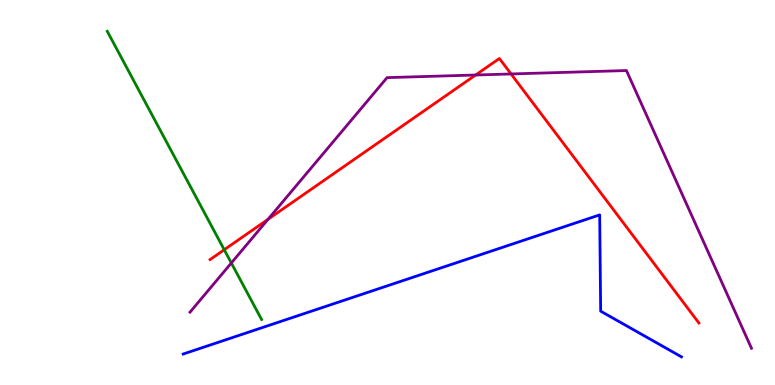[{'lines': ['blue', 'red'], 'intersections': []}, {'lines': ['green', 'red'], 'intersections': [{'x': 2.89, 'y': 3.51}]}, {'lines': ['purple', 'red'], 'intersections': [{'x': 3.46, 'y': 4.3}, {'x': 6.14, 'y': 8.05}, {'x': 6.59, 'y': 8.08}]}, {'lines': ['blue', 'green'], 'intersections': []}, {'lines': ['blue', 'purple'], 'intersections': []}, {'lines': ['green', 'purple'], 'intersections': [{'x': 2.98, 'y': 3.17}]}]